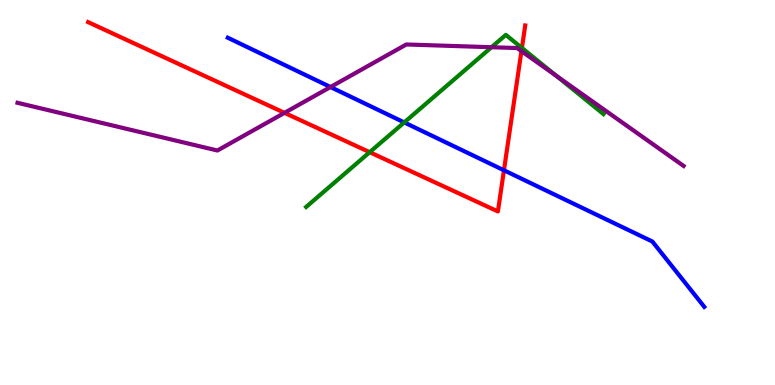[{'lines': ['blue', 'red'], 'intersections': [{'x': 6.5, 'y': 5.58}]}, {'lines': ['green', 'red'], 'intersections': [{'x': 4.77, 'y': 6.05}, {'x': 6.73, 'y': 8.75}]}, {'lines': ['purple', 'red'], 'intersections': [{'x': 3.67, 'y': 7.07}, {'x': 6.73, 'y': 8.67}]}, {'lines': ['blue', 'green'], 'intersections': [{'x': 5.22, 'y': 6.82}]}, {'lines': ['blue', 'purple'], 'intersections': [{'x': 4.26, 'y': 7.74}]}, {'lines': ['green', 'purple'], 'intersections': [{'x': 6.34, 'y': 8.77}, {'x': 7.18, 'y': 8.03}]}]